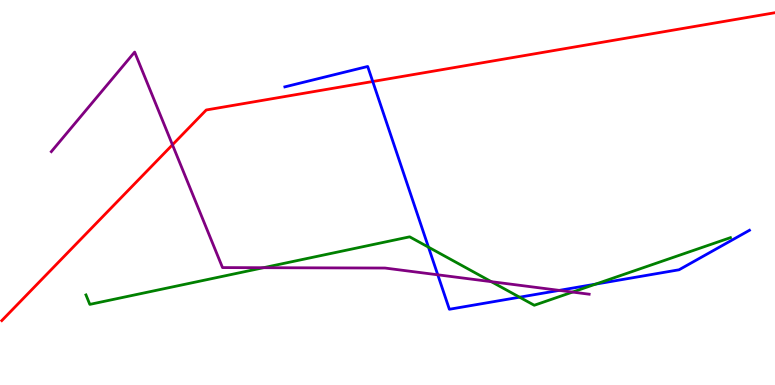[{'lines': ['blue', 'red'], 'intersections': [{'x': 4.81, 'y': 7.88}]}, {'lines': ['green', 'red'], 'intersections': []}, {'lines': ['purple', 'red'], 'intersections': [{'x': 2.23, 'y': 6.24}]}, {'lines': ['blue', 'green'], 'intersections': [{'x': 5.53, 'y': 3.58}, {'x': 6.7, 'y': 2.28}, {'x': 7.69, 'y': 2.62}]}, {'lines': ['blue', 'purple'], 'intersections': [{'x': 5.65, 'y': 2.86}, {'x': 7.22, 'y': 2.46}]}, {'lines': ['green', 'purple'], 'intersections': [{'x': 3.4, 'y': 3.05}, {'x': 6.34, 'y': 2.68}, {'x': 7.39, 'y': 2.41}]}]